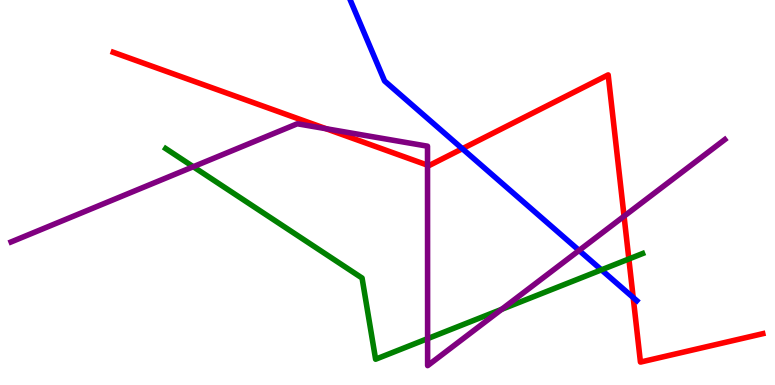[{'lines': ['blue', 'red'], 'intersections': [{'x': 5.97, 'y': 6.14}, {'x': 8.17, 'y': 2.27}]}, {'lines': ['green', 'red'], 'intersections': [{'x': 8.11, 'y': 3.27}]}, {'lines': ['purple', 'red'], 'intersections': [{'x': 4.21, 'y': 6.66}, {'x': 5.52, 'y': 5.71}, {'x': 8.05, 'y': 4.38}]}, {'lines': ['blue', 'green'], 'intersections': [{'x': 7.76, 'y': 2.99}]}, {'lines': ['blue', 'purple'], 'intersections': [{'x': 7.47, 'y': 3.5}]}, {'lines': ['green', 'purple'], 'intersections': [{'x': 2.49, 'y': 5.67}, {'x': 5.52, 'y': 1.2}, {'x': 6.47, 'y': 1.97}]}]